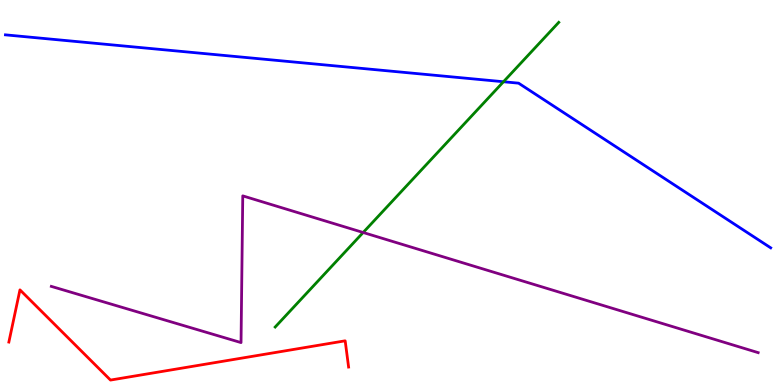[{'lines': ['blue', 'red'], 'intersections': []}, {'lines': ['green', 'red'], 'intersections': []}, {'lines': ['purple', 'red'], 'intersections': []}, {'lines': ['blue', 'green'], 'intersections': [{'x': 6.5, 'y': 7.88}]}, {'lines': ['blue', 'purple'], 'intersections': []}, {'lines': ['green', 'purple'], 'intersections': [{'x': 4.69, 'y': 3.96}]}]